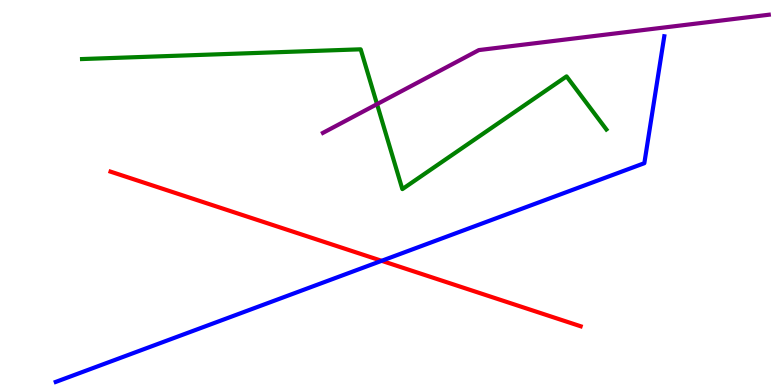[{'lines': ['blue', 'red'], 'intersections': [{'x': 4.92, 'y': 3.23}]}, {'lines': ['green', 'red'], 'intersections': []}, {'lines': ['purple', 'red'], 'intersections': []}, {'lines': ['blue', 'green'], 'intersections': []}, {'lines': ['blue', 'purple'], 'intersections': []}, {'lines': ['green', 'purple'], 'intersections': [{'x': 4.86, 'y': 7.29}]}]